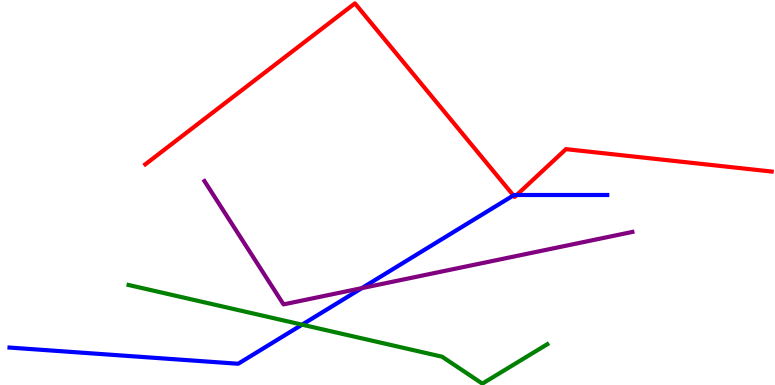[{'lines': ['blue', 'red'], 'intersections': [{'x': 6.62, 'y': 4.92}, {'x': 6.67, 'y': 4.93}]}, {'lines': ['green', 'red'], 'intersections': []}, {'lines': ['purple', 'red'], 'intersections': []}, {'lines': ['blue', 'green'], 'intersections': [{'x': 3.9, 'y': 1.57}]}, {'lines': ['blue', 'purple'], 'intersections': [{'x': 4.67, 'y': 2.52}]}, {'lines': ['green', 'purple'], 'intersections': []}]